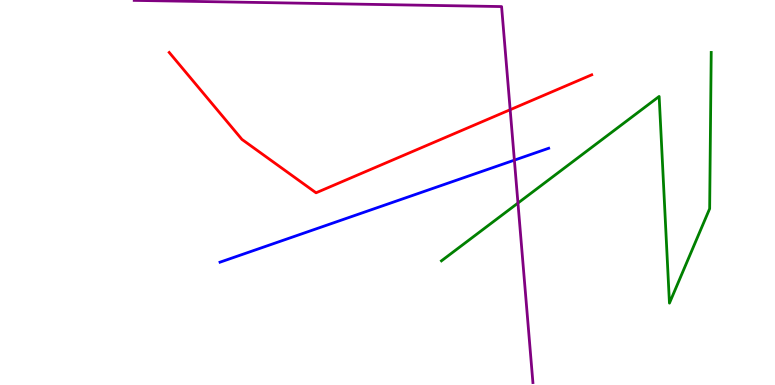[{'lines': ['blue', 'red'], 'intersections': []}, {'lines': ['green', 'red'], 'intersections': []}, {'lines': ['purple', 'red'], 'intersections': [{'x': 6.58, 'y': 7.15}]}, {'lines': ['blue', 'green'], 'intersections': []}, {'lines': ['blue', 'purple'], 'intersections': [{'x': 6.64, 'y': 5.84}]}, {'lines': ['green', 'purple'], 'intersections': [{'x': 6.68, 'y': 4.73}]}]